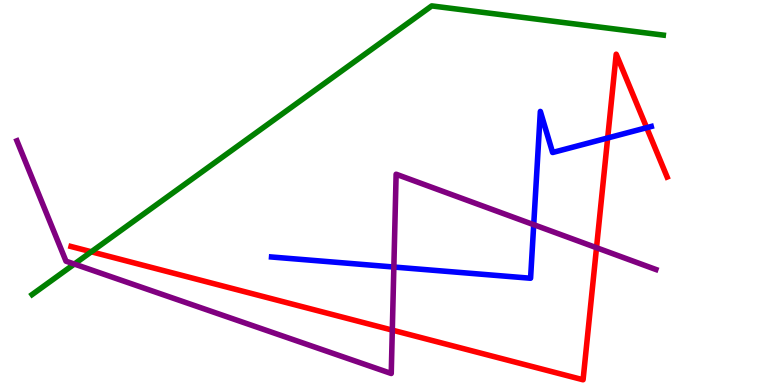[{'lines': ['blue', 'red'], 'intersections': [{'x': 7.84, 'y': 6.42}, {'x': 8.34, 'y': 6.68}]}, {'lines': ['green', 'red'], 'intersections': [{'x': 1.18, 'y': 3.46}]}, {'lines': ['purple', 'red'], 'intersections': [{'x': 5.06, 'y': 1.43}, {'x': 7.7, 'y': 3.57}]}, {'lines': ['blue', 'green'], 'intersections': []}, {'lines': ['blue', 'purple'], 'intersections': [{'x': 5.08, 'y': 3.06}, {'x': 6.89, 'y': 4.16}]}, {'lines': ['green', 'purple'], 'intersections': [{'x': 0.959, 'y': 3.14}]}]